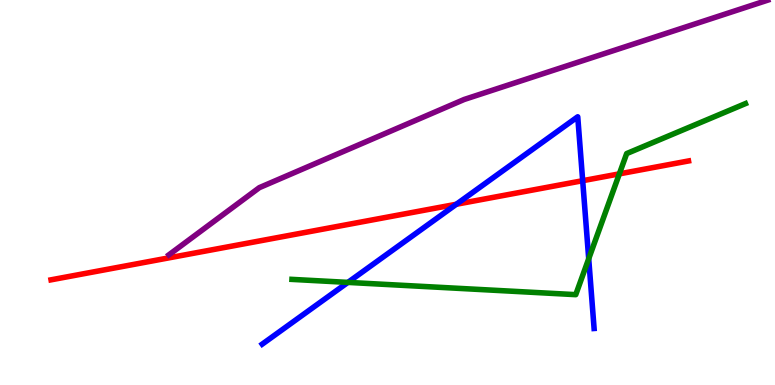[{'lines': ['blue', 'red'], 'intersections': [{'x': 5.89, 'y': 4.69}, {'x': 7.52, 'y': 5.31}]}, {'lines': ['green', 'red'], 'intersections': [{'x': 7.99, 'y': 5.48}]}, {'lines': ['purple', 'red'], 'intersections': []}, {'lines': ['blue', 'green'], 'intersections': [{'x': 4.49, 'y': 2.67}, {'x': 7.6, 'y': 3.28}]}, {'lines': ['blue', 'purple'], 'intersections': []}, {'lines': ['green', 'purple'], 'intersections': []}]